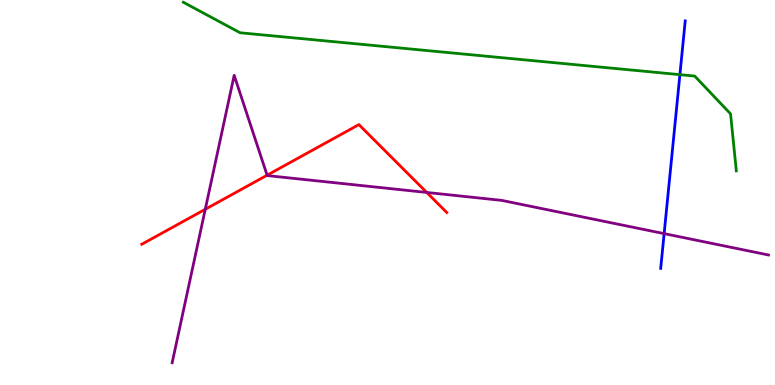[{'lines': ['blue', 'red'], 'intersections': []}, {'lines': ['green', 'red'], 'intersections': []}, {'lines': ['purple', 'red'], 'intersections': [{'x': 2.65, 'y': 4.56}, {'x': 3.45, 'y': 5.45}, {'x': 5.51, 'y': 5.0}]}, {'lines': ['blue', 'green'], 'intersections': [{'x': 8.77, 'y': 8.06}]}, {'lines': ['blue', 'purple'], 'intersections': [{'x': 8.57, 'y': 3.93}]}, {'lines': ['green', 'purple'], 'intersections': []}]